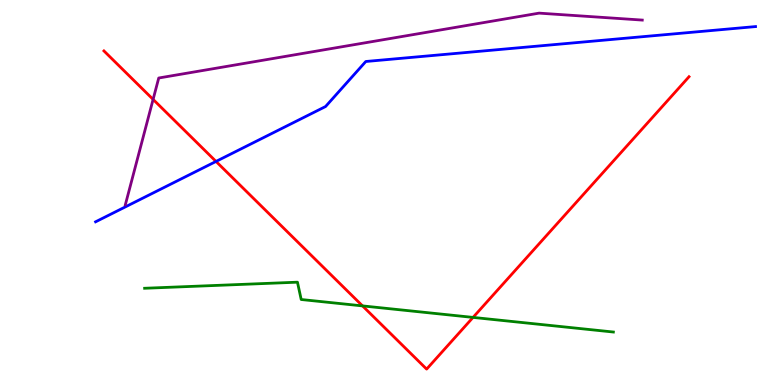[{'lines': ['blue', 'red'], 'intersections': [{'x': 2.79, 'y': 5.81}]}, {'lines': ['green', 'red'], 'intersections': [{'x': 4.68, 'y': 2.05}, {'x': 6.1, 'y': 1.76}]}, {'lines': ['purple', 'red'], 'intersections': [{'x': 1.98, 'y': 7.42}]}, {'lines': ['blue', 'green'], 'intersections': []}, {'lines': ['blue', 'purple'], 'intersections': []}, {'lines': ['green', 'purple'], 'intersections': []}]